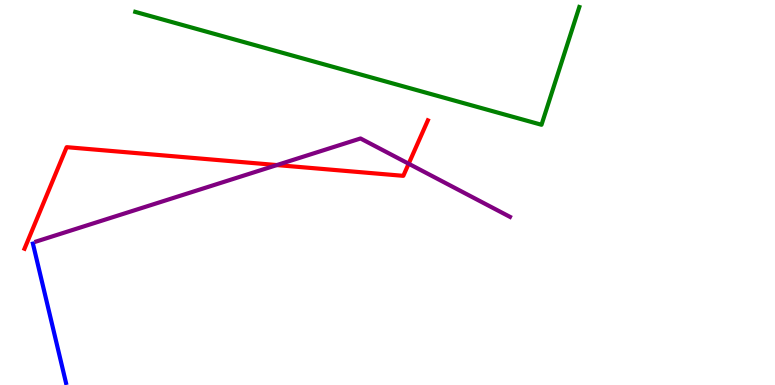[{'lines': ['blue', 'red'], 'intersections': []}, {'lines': ['green', 'red'], 'intersections': []}, {'lines': ['purple', 'red'], 'intersections': [{'x': 3.57, 'y': 5.71}, {'x': 5.27, 'y': 5.75}]}, {'lines': ['blue', 'green'], 'intersections': []}, {'lines': ['blue', 'purple'], 'intersections': []}, {'lines': ['green', 'purple'], 'intersections': []}]